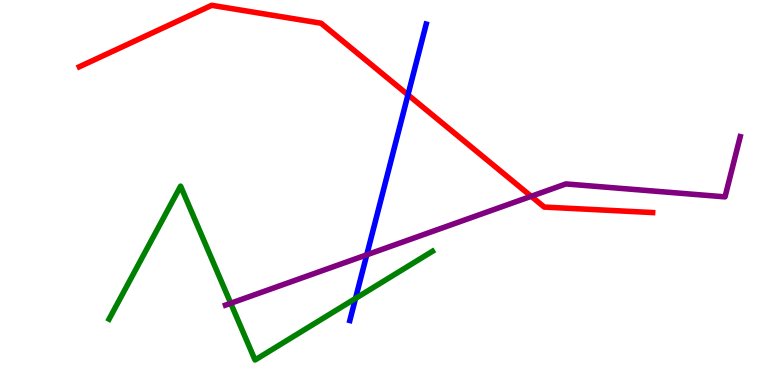[{'lines': ['blue', 'red'], 'intersections': [{'x': 5.26, 'y': 7.54}]}, {'lines': ['green', 'red'], 'intersections': []}, {'lines': ['purple', 'red'], 'intersections': [{'x': 6.85, 'y': 4.9}]}, {'lines': ['blue', 'green'], 'intersections': [{'x': 4.59, 'y': 2.25}]}, {'lines': ['blue', 'purple'], 'intersections': [{'x': 4.73, 'y': 3.38}]}, {'lines': ['green', 'purple'], 'intersections': [{'x': 2.98, 'y': 2.12}]}]